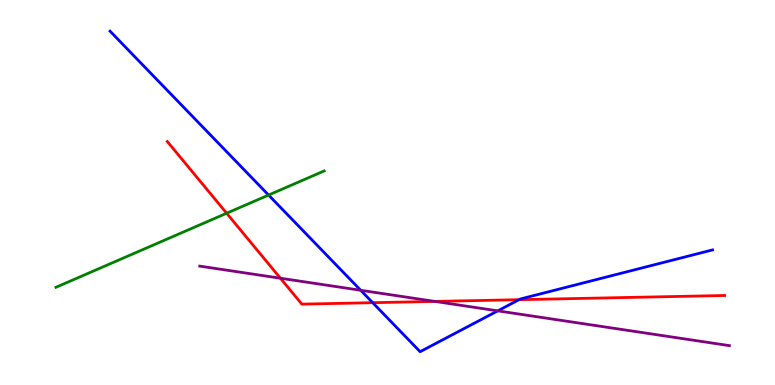[{'lines': ['blue', 'red'], 'intersections': [{'x': 4.81, 'y': 2.14}, {'x': 6.7, 'y': 2.22}]}, {'lines': ['green', 'red'], 'intersections': [{'x': 2.92, 'y': 4.46}]}, {'lines': ['purple', 'red'], 'intersections': [{'x': 3.62, 'y': 2.77}, {'x': 5.61, 'y': 2.17}]}, {'lines': ['blue', 'green'], 'intersections': [{'x': 3.47, 'y': 4.93}]}, {'lines': ['blue', 'purple'], 'intersections': [{'x': 4.65, 'y': 2.46}, {'x': 6.42, 'y': 1.93}]}, {'lines': ['green', 'purple'], 'intersections': []}]